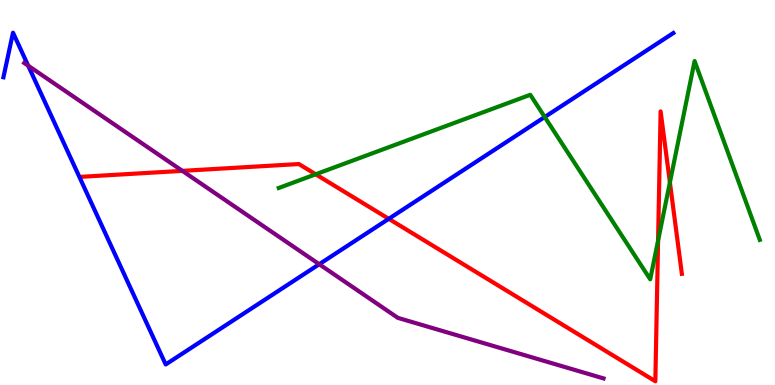[{'lines': ['blue', 'red'], 'intersections': [{'x': 5.02, 'y': 4.32}]}, {'lines': ['green', 'red'], 'intersections': [{'x': 4.07, 'y': 5.47}, {'x': 8.49, 'y': 3.75}, {'x': 8.64, 'y': 5.26}]}, {'lines': ['purple', 'red'], 'intersections': [{'x': 2.35, 'y': 5.56}]}, {'lines': ['blue', 'green'], 'intersections': [{'x': 7.03, 'y': 6.96}]}, {'lines': ['blue', 'purple'], 'intersections': [{'x': 0.364, 'y': 8.29}, {'x': 4.12, 'y': 3.14}]}, {'lines': ['green', 'purple'], 'intersections': []}]